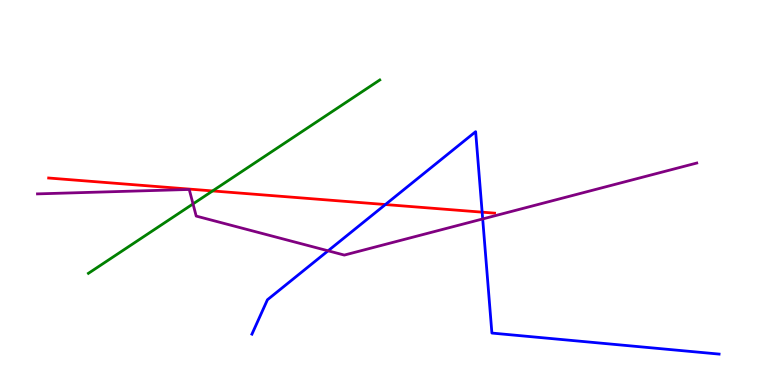[{'lines': ['blue', 'red'], 'intersections': [{'x': 4.97, 'y': 4.69}, {'x': 6.22, 'y': 4.49}]}, {'lines': ['green', 'red'], 'intersections': [{'x': 2.74, 'y': 5.04}]}, {'lines': ['purple', 'red'], 'intersections': []}, {'lines': ['blue', 'green'], 'intersections': []}, {'lines': ['blue', 'purple'], 'intersections': [{'x': 4.23, 'y': 3.49}, {'x': 6.23, 'y': 4.31}]}, {'lines': ['green', 'purple'], 'intersections': [{'x': 2.49, 'y': 4.7}]}]